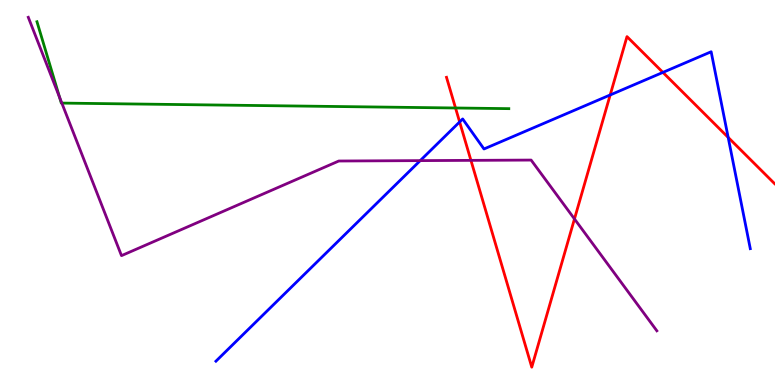[{'lines': ['blue', 'red'], 'intersections': [{'x': 5.93, 'y': 6.83}, {'x': 7.87, 'y': 7.53}, {'x': 8.55, 'y': 8.12}, {'x': 9.4, 'y': 6.43}]}, {'lines': ['green', 'red'], 'intersections': [{'x': 5.88, 'y': 7.2}]}, {'lines': ['purple', 'red'], 'intersections': [{'x': 6.08, 'y': 5.83}, {'x': 7.41, 'y': 4.31}]}, {'lines': ['blue', 'green'], 'intersections': []}, {'lines': ['blue', 'purple'], 'intersections': [{'x': 5.42, 'y': 5.83}]}, {'lines': ['green', 'purple'], 'intersections': [{'x': 0.768, 'y': 7.47}, {'x': 0.798, 'y': 7.32}]}]